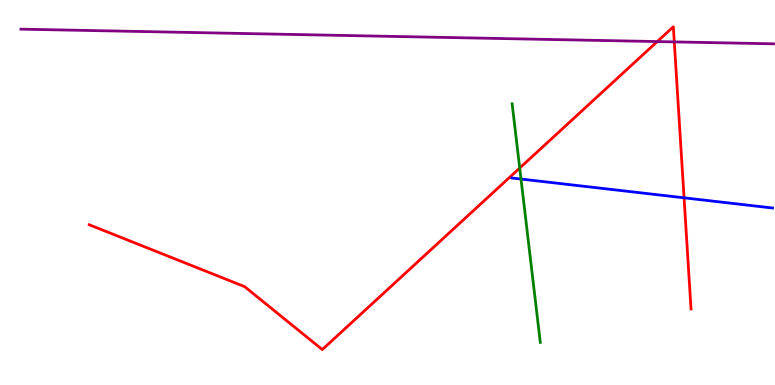[{'lines': ['blue', 'red'], 'intersections': [{'x': 8.83, 'y': 4.86}]}, {'lines': ['green', 'red'], 'intersections': [{'x': 6.71, 'y': 5.63}]}, {'lines': ['purple', 'red'], 'intersections': [{'x': 8.48, 'y': 8.92}, {'x': 8.7, 'y': 8.91}]}, {'lines': ['blue', 'green'], 'intersections': [{'x': 6.72, 'y': 5.35}]}, {'lines': ['blue', 'purple'], 'intersections': []}, {'lines': ['green', 'purple'], 'intersections': []}]